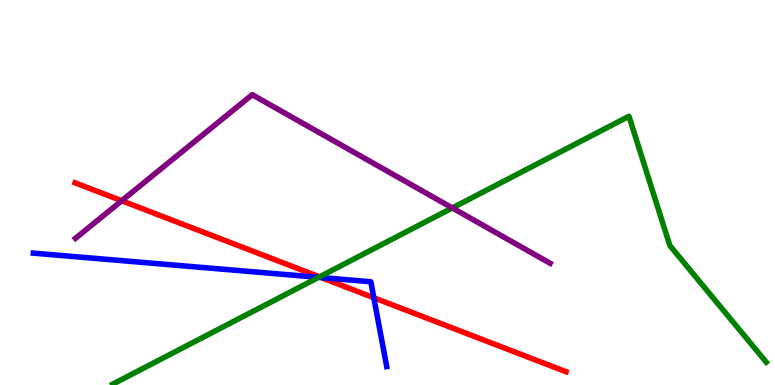[{'lines': ['blue', 'red'], 'intersections': [{'x': 4.15, 'y': 2.79}, {'x': 4.82, 'y': 2.27}]}, {'lines': ['green', 'red'], 'intersections': [{'x': 4.12, 'y': 2.81}]}, {'lines': ['purple', 'red'], 'intersections': [{'x': 1.57, 'y': 4.79}]}, {'lines': ['blue', 'green'], 'intersections': [{'x': 4.11, 'y': 2.8}]}, {'lines': ['blue', 'purple'], 'intersections': []}, {'lines': ['green', 'purple'], 'intersections': [{'x': 5.84, 'y': 4.6}]}]